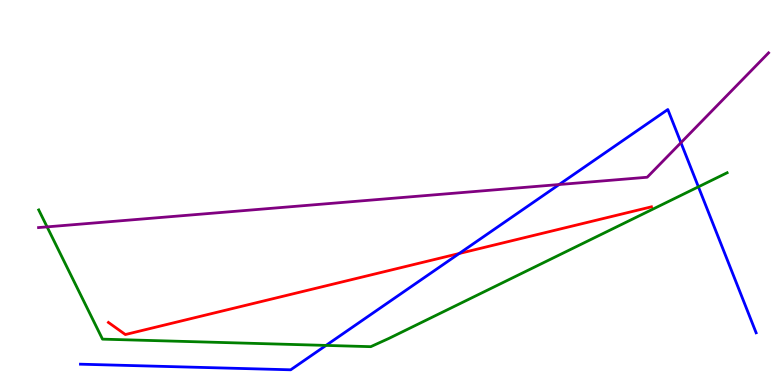[{'lines': ['blue', 'red'], 'intersections': [{'x': 5.93, 'y': 3.42}]}, {'lines': ['green', 'red'], 'intersections': []}, {'lines': ['purple', 'red'], 'intersections': []}, {'lines': ['blue', 'green'], 'intersections': [{'x': 4.21, 'y': 1.03}, {'x': 9.01, 'y': 5.15}]}, {'lines': ['blue', 'purple'], 'intersections': [{'x': 7.21, 'y': 5.21}, {'x': 8.79, 'y': 6.29}]}, {'lines': ['green', 'purple'], 'intersections': [{'x': 0.608, 'y': 4.11}]}]